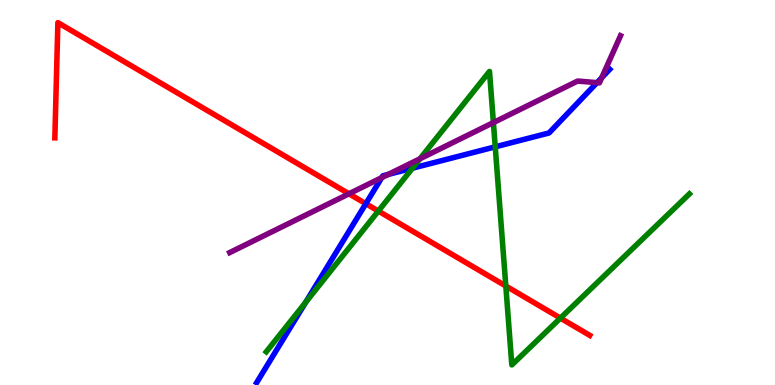[{'lines': ['blue', 'red'], 'intersections': [{'x': 4.72, 'y': 4.71}]}, {'lines': ['green', 'red'], 'intersections': [{'x': 4.88, 'y': 4.52}, {'x': 6.53, 'y': 2.57}, {'x': 7.23, 'y': 1.74}]}, {'lines': ['purple', 'red'], 'intersections': [{'x': 4.5, 'y': 4.97}]}, {'lines': ['blue', 'green'], 'intersections': [{'x': 3.94, 'y': 2.15}, {'x': 5.32, 'y': 5.63}, {'x': 6.39, 'y': 6.19}]}, {'lines': ['blue', 'purple'], 'intersections': [{'x': 4.93, 'y': 5.39}, {'x': 5.01, 'y': 5.47}, {'x': 7.7, 'y': 7.85}, {'x': 7.76, 'y': 7.98}]}, {'lines': ['green', 'purple'], 'intersections': [{'x': 5.42, 'y': 5.88}, {'x': 6.37, 'y': 6.82}]}]